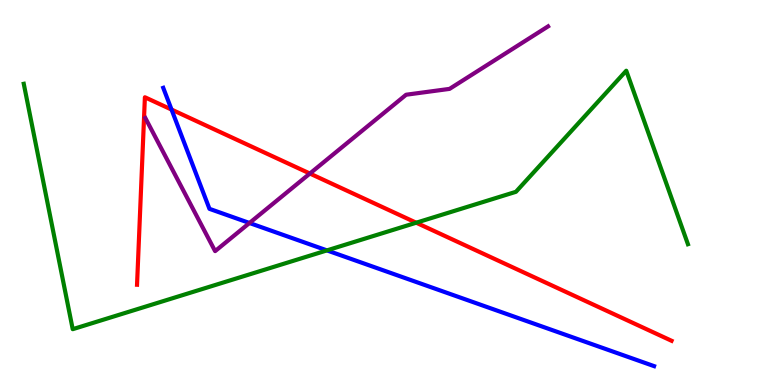[{'lines': ['blue', 'red'], 'intersections': [{'x': 2.21, 'y': 7.15}]}, {'lines': ['green', 'red'], 'intersections': [{'x': 5.37, 'y': 4.22}]}, {'lines': ['purple', 'red'], 'intersections': [{'x': 4.0, 'y': 5.49}]}, {'lines': ['blue', 'green'], 'intersections': [{'x': 4.22, 'y': 3.5}]}, {'lines': ['blue', 'purple'], 'intersections': [{'x': 3.22, 'y': 4.21}]}, {'lines': ['green', 'purple'], 'intersections': []}]